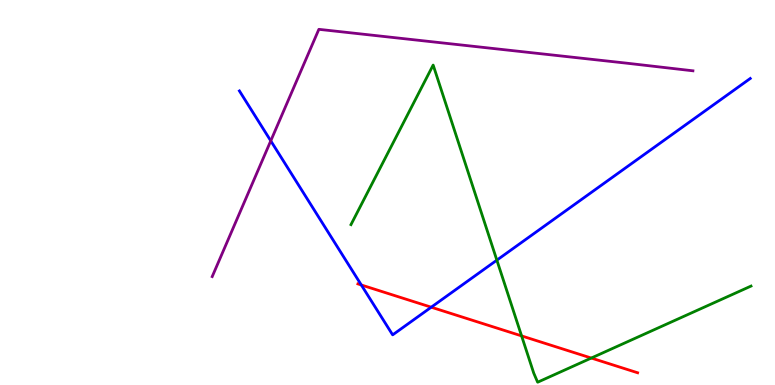[{'lines': ['blue', 'red'], 'intersections': [{'x': 4.66, 'y': 2.6}, {'x': 5.56, 'y': 2.02}]}, {'lines': ['green', 'red'], 'intersections': [{'x': 6.73, 'y': 1.28}, {'x': 7.63, 'y': 0.7}]}, {'lines': ['purple', 'red'], 'intersections': []}, {'lines': ['blue', 'green'], 'intersections': [{'x': 6.41, 'y': 3.24}]}, {'lines': ['blue', 'purple'], 'intersections': [{'x': 3.49, 'y': 6.34}]}, {'lines': ['green', 'purple'], 'intersections': []}]